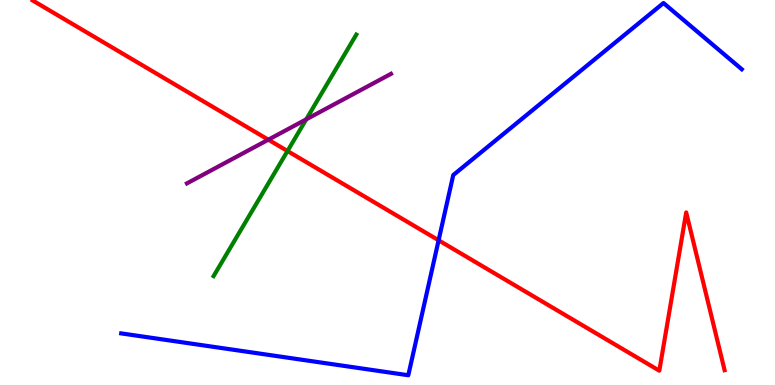[{'lines': ['blue', 'red'], 'intersections': [{'x': 5.66, 'y': 3.76}]}, {'lines': ['green', 'red'], 'intersections': [{'x': 3.71, 'y': 6.08}]}, {'lines': ['purple', 'red'], 'intersections': [{'x': 3.46, 'y': 6.37}]}, {'lines': ['blue', 'green'], 'intersections': []}, {'lines': ['blue', 'purple'], 'intersections': []}, {'lines': ['green', 'purple'], 'intersections': [{'x': 3.95, 'y': 6.9}]}]